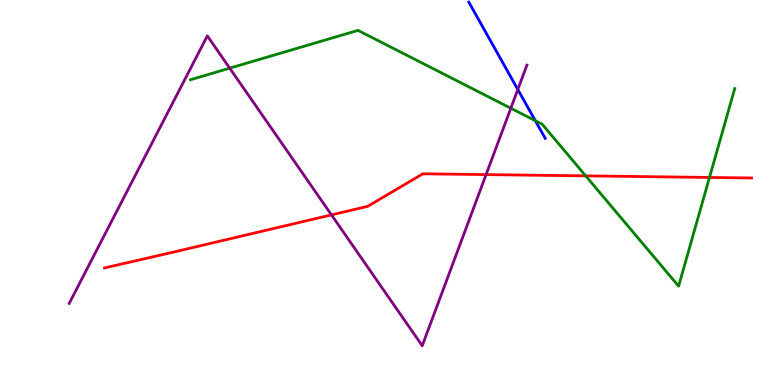[{'lines': ['blue', 'red'], 'intersections': []}, {'lines': ['green', 'red'], 'intersections': [{'x': 7.56, 'y': 5.43}, {'x': 9.15, 'y': 5.39}]}, {'lines': ['purple', 'red'], 'intersections': [{'x': 4.28, 'y': 4.42}, {'x': 6.27, 'y': 5.46}]}, {'lines': ['blue', 'green'], 'intersections': [{'x': 6.91, 'y': 6.86}]}, {'lines': ['blue', 'purple'], 'intersections': [{'x': 6.68, 'y': 7.68}]}, {'lines': ['green', 'purple'], 'intersections': [{'x': 2.96, 'y': 8.23}, {'x': 6.59, 'y': 7.19}]}]